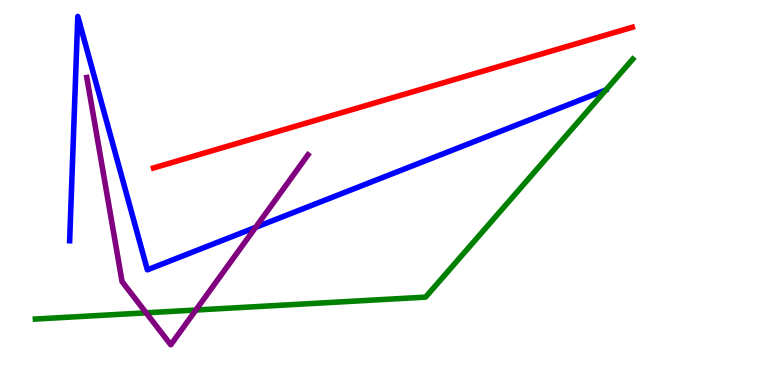[{'lines': ['blue', 'red'], 'intersections': []}, {'lines': ['green', 'red'], 'intersections': []}, {'lines': ['purple', 'red'], 'intersections': []}, {'lines': ['blue', 'green'], 'intersections': []}, {'lines': ['blue', 'purple'], 'intersections': [{'x': 3.3, 'y': 4.09}]}, {'lines': ['green', 'purple'], 'intersections': [{'x': 1.89, 'y': 1.87}, {'x': 2.53, 'y': 1.95}]}]